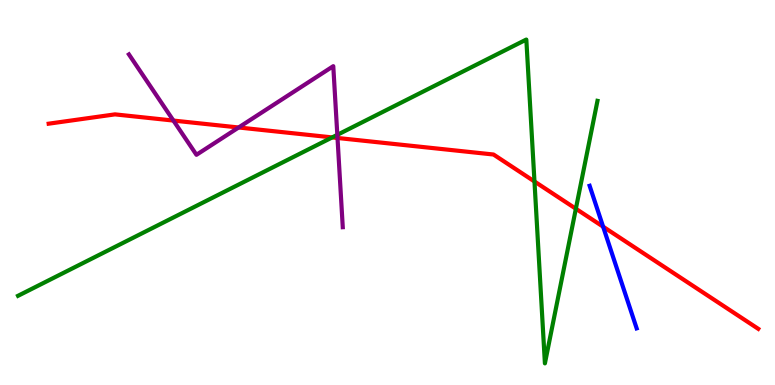[{'lines': ['blue', 'red'], 'intersections': [{'x': 7.78, 'y': 4.11}]}, {'lines': ['green', 'red'], 'intersections': [{'x': 4.29, 'y': 6.43}, {'x': 6.9, 'y': 5.29}, {'x': 7.43, 'y': 4.58}]}, {'lines': ['purple', 'red'], 'intersections': [{'x': 2.24, 'y': 6.87}, {'x': 3.08, 'y': 6.69}, {'x': 4.35, 'y': 6.42}]}, {'lines': ['blue', 'green'], 'intersections': []}, {'lines': ['blue', 'purple'], 'intersections': []}, {'lines': ['green', 'purple'], 'intersections': [{'x': 4.35, 'y': 6.5}]}]